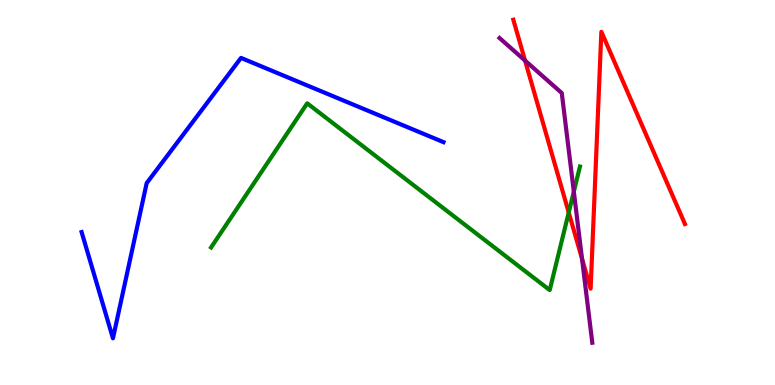[{'lines': ['blue', 'red'], 'intersections': []}, {'lines': ['green', 'red'], 'intersections': [{'x': 7.34, 'y': 4.48}]}, {'lines': ['purple', 'red'], 'intersections': [{'x': 6.78, 'y': 8.43}, {'x': 7.51, 'y': 3.28}]}, {'lines': ['blue', 'green'], 'intersections': []}, {'lines': ['blue', 'purple'], 'intersections': []}, {'lines': ['green', 'purple'], 'intersections': [{'x': 7.4, 'y': 5.02}]}]